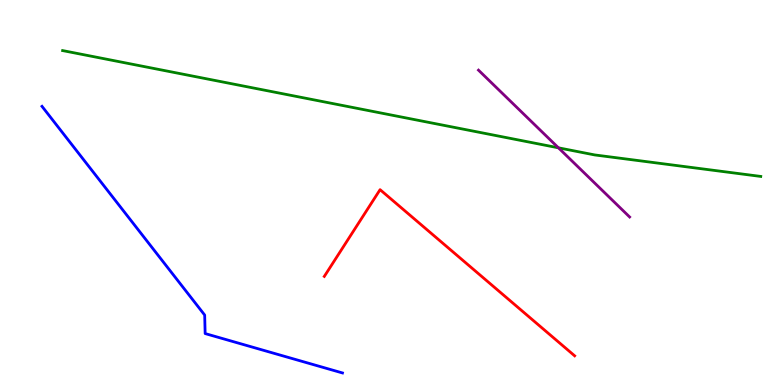[{'lines': ['blue', 'red'], 'intersections': []}, {'lines': ['green', 'red'], 'intersections': []}, {'lines': ['purple', 'red'], 'intersections': []}, {'lines': ['blue', 'green'], 'intersections': []}, {'lines': ['blue', 'purple'], 'intersections': []}, {'lines': ['green', 'purple'], 'intersections': [{'x': 7.21, 'y': 6.16}]}]